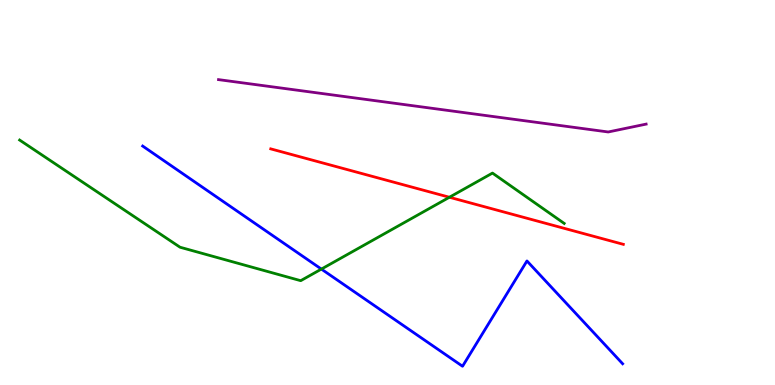[{'lines': ['blue', 'red'], 'intersections': []}, {'lines': ['green', 'red'], 'intersections': [{'x': 5.8, 'y': 4.88}]}, {'lines': ['purple', 'red'], 'intersections': []}, {'lines': ['blue', 'green'], 'intersections': [{'x': 4.15, 'y': 3.01}]}, {'lines': ['blue', 'purple'], 'intersections': []}, {'lines': ['green', 'purple'], 'intersections': []}]